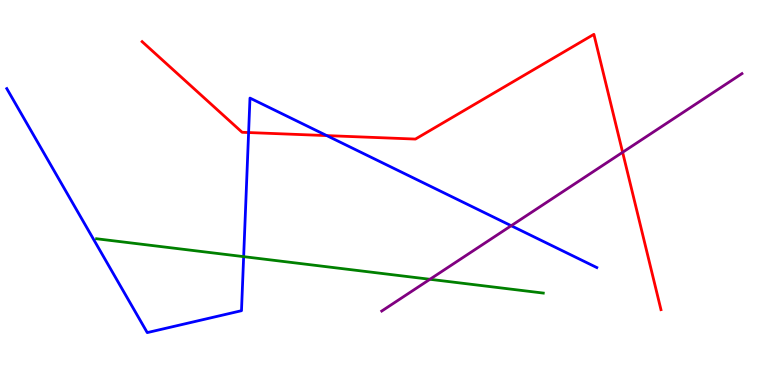[{'lines': ['blue', 'red'], 'intersections': [{'x': 3.21, 'y': 6.56}, {'x': 4.22, 'y': 6.48}]}, {'lines': ['green', 'red'], 'intersections': []}, {'lines': ['purple', 'red'], 'intersections': [{'x': 8.03, 'y': 6.04}]}, {'lines': ['blue', 'green'], 'intersections': [{'x': 3.14, 'y': 3.33}]}, {'lines': ['blue', 'purple'], 'intersections': [{'x': 6.6, 'y': 4.14}]}, {'lines': ['green', 'purple'], 'intersections': [{'x': 5.55, 'y': 2.75}]}]